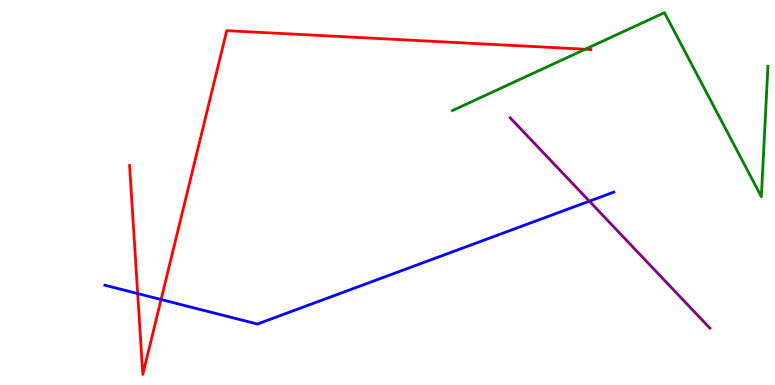[{'lines': ['blue', 'red'], 'intersections': [{'x': 1.78, 'y': 2.37}, {'x': 2.08, 'y': 2.22}]}, {'lines': ['green', 'red'], 'intersections': [{'x': 7.55, 'y': 8.72}]}, {'lines': ['purple', 'red'], 'intersections': []}, {'lines': ['blue', 'green'], 'intersections': []}, {'lines': ['blue', 'purple'], 'intersections': [{'x': 7.6, 'y': 4.77}]}, {'lines': ['green', 'purple'], 'intersections': []}]